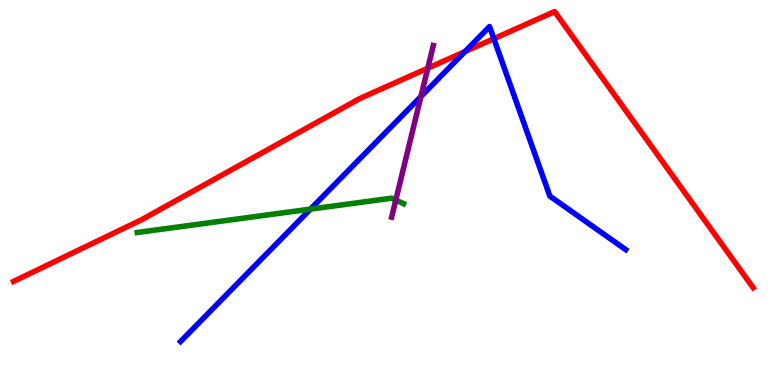[{'lines': ['blue', 'red'], 'intersections': [{'x': 6.0, 'y': 8.66}, {'x': 6.37, 'y': 8.99}]}, {'lines': ['green', 'red'], 'intersections': []}, {'lines': ['purple', 'red'], 'intersections': [{'x': 5.52, 'y': 8.23}]}, {'lines': ['blue', 'green'], 'intersections': [{'x': 4.01, 'y': 4.57}]}, {'lines': ['blue', 'purple'], 'intersections': [{'x': 5.43, 'y': 7.49}]}, {'lines': ['green', 'purple'], 'intersections': [{'x': 5.11, 'y': 4.8}]}]